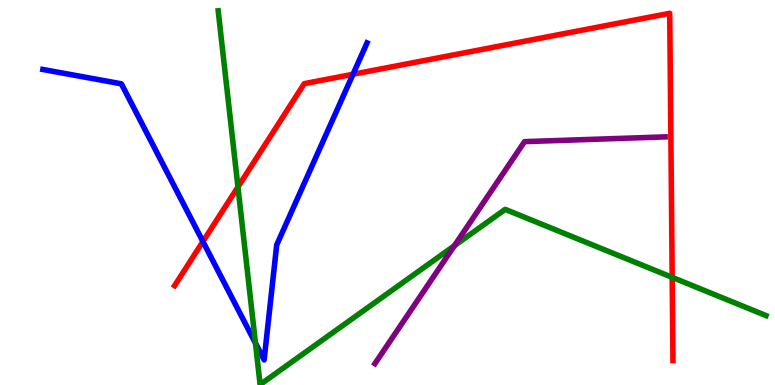[{'lines': ['blue', 'red'], 'intersections': [{'x': 2.62, 'y': 3.73}, {'x': 4.55, 'y': 8.07}]}, {'lines': ['green', 'red'], 'intersections': [{'x': 3.07, 'y': 5.14}, {'x': 8.67, 'y': 2.8}]}, {'lines': ['purple', 'red'], 'intersections': []}, {'lines': ['blue', 'green'], 'intersections': [{'x': 3.3, 'y': 1.09}]}, {'lines': ['blue', 'purple'], 'intersections': []}, {'lines': ['green', 'purple'], 'intersections': [{'x': 5.86, 'y': 3.62}]}]